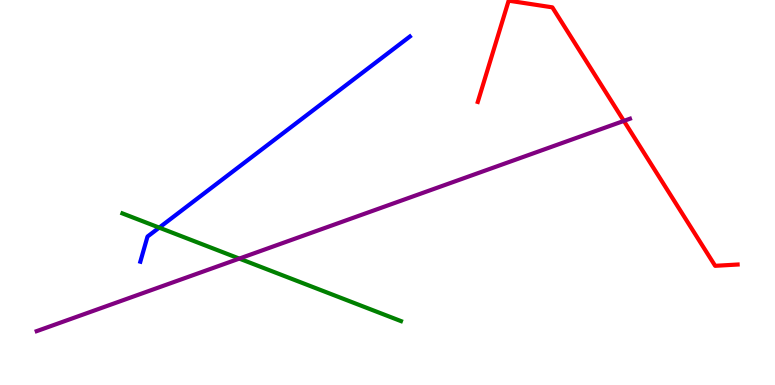[{'lines': ['blue', 'red'], 'intersections': []}, {'lines': ['green', 'red'], 'intersections': []}, {'lines': ['purple', 'red'], 'intersections': [{'x': 8.05, 'y': 6.86}]}, {'lines': ['blue', 'green'], 'intersections': [{'x': 2.05, 'y': 4.09}]}, {'lines': ['blue', 'purple'], 'intersections': []}, {'lines': ['green', 'purple'], 'intersections': [{'x': 3.09, 'y': 3.28}]}]